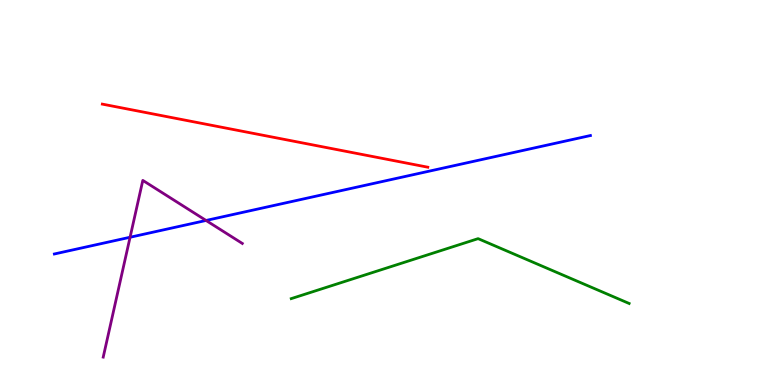[{'lines': ['blue', 'red'], 'intersections': []}, {'lines': ['green', 'red'], 'intersections': []}, {'lines': ['purple', 'red'], 'intersections': []}, {'lines': ['blue', 'green'], 'intersections': []}, {'lines': ['blue', 'purple'], 'intersections': [{'x': 1.68, 'y': 3.84}, {'x': 2.66, 'y': 4.27}]}, {'lines': ['green', 'purple'], 'intersections': []}]